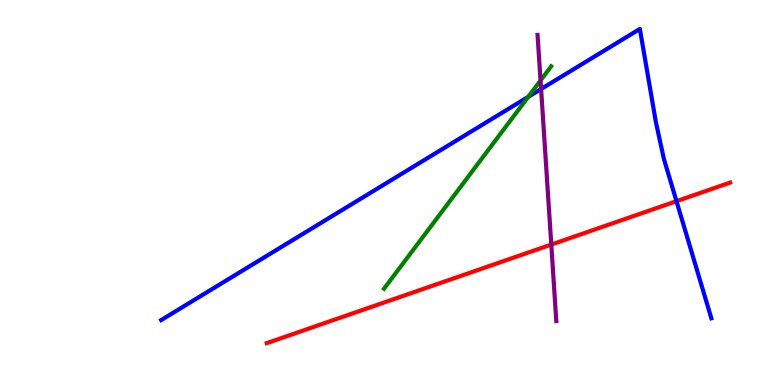[{'lines': ['blue', 'red'], 'intersections': [{'x': 8.73, 'y': 4.77}]}, {'lines': ['green', 'red'], 'intersections': []}, {'lines': ['purple', 'red'], 'intersections': [{'x': 7.11, 'y': 3.65}]}, {'lines': ['blue', 'green'], 'intersections': [{'x': 6.82, 'y': 7.48}]}, {'lines': ['blue', 'purple'], 'intersections': [{'x': 6.98, 'y': 7.69}]}, {'lines': ['green', 'purple'], 'intersections': [{'x': 6.97, 'y': 7.91}]}]